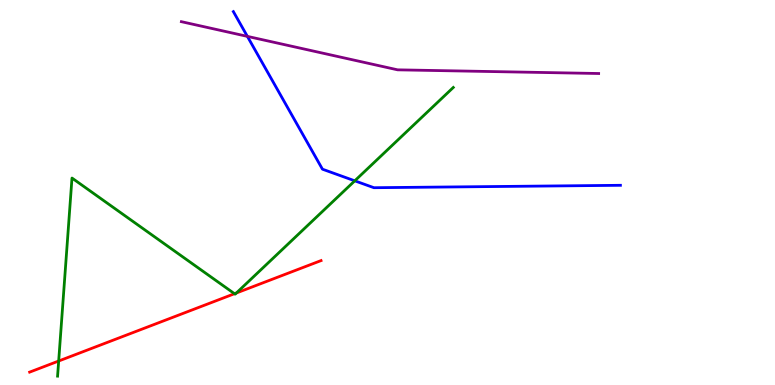[{'lines': ['blue', 'red'], 'intersections': []}, {'lines': ['green', 'red'], 'intersections': [{'x': 0.757, 'y': 0.623}, {'x': 3.03, 'y': 2.37}, {'x': 3.05, 'y': 2.39}]}, {'lines': ['purple', 'red'], 'intersections': []}, {'lines': ['blue', 'green'], 'intersections': [{'x': 4.58, 'y': 5.3}]}, {'lines': ['blue', 'purple'], 'intersections': [{'x': 3.19, 'y': 9.06}]}, {'lines': ['green', 'purple'], 'intersections': []}]